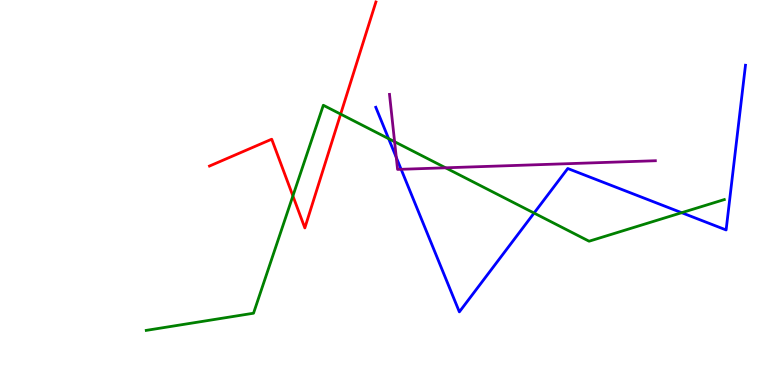[{'lines': ['blue', 'red'], 'intersections': []}, {'lines': ['green', 'red'], 'intersections': [{'x': 3.78, 'y': 4.91}, {'x': 4.4, 'y': 7.04}]}, {'lines': ['purple', 'red'], 'intersections': []}, {'lines': ['blue', 'green'], 'intersections': [{'x': 5.01, 'y': 6.4}, {'x': 6.89, 'y': 4.47}, {'x': 8.8, 'y': 4.48}]}, {'lines': ['blue', 'purple'], 'intersections': [{'x': 5.11, 'y': 5.91}, {'x': 5.18, 'y': 5.6}]}, {'lines': ['green', 'purple'], 'intersections': [{'x': 5.09, 'y': 6.32}, {'x': 5.75, 'y': 5.64}]}]